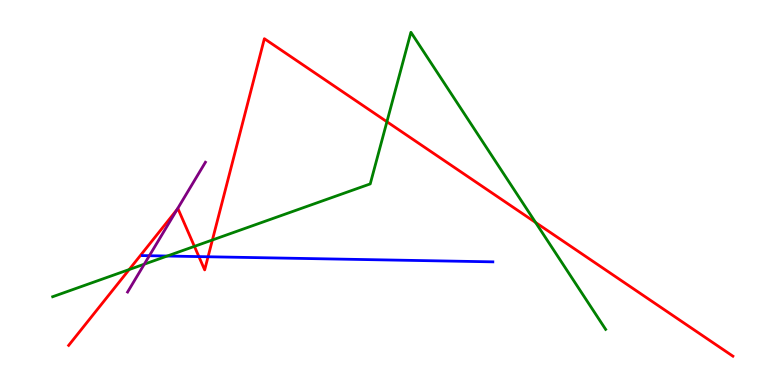[{'lines': ['blue', 'red'], 'intersections': [{'x': 2.57, 'y': 3.34}, {'x': 2.68, 'y': 3.33}]}, {'lines': ['green', 'red'], 'intersections': [{'x': 1.67, 'y': 3.0}, {'x': 2.51, 'y': 3.6}, {'x': 2.74, 'y': 3.77}, {'x': 4.99, 'y': 6.84}, {'x': 6.91, 'y': 4.22}]}, {'lines': ['purple', 'red'], 'intersections': [{'x': 2.28, 'y': 4.55}]}, {'lines': ['blue', 'green'], 'intersections': [{'x': 2.16, 'y': 3.35}]}, {'lines': ['blue', 'purple'], 'intersections': [{'x': 1.93, 'y': 3.36}]}, {'lines': ['green', 'purple'], 'intersections': [{'x': 1.86, 'y': 3.14}]}]